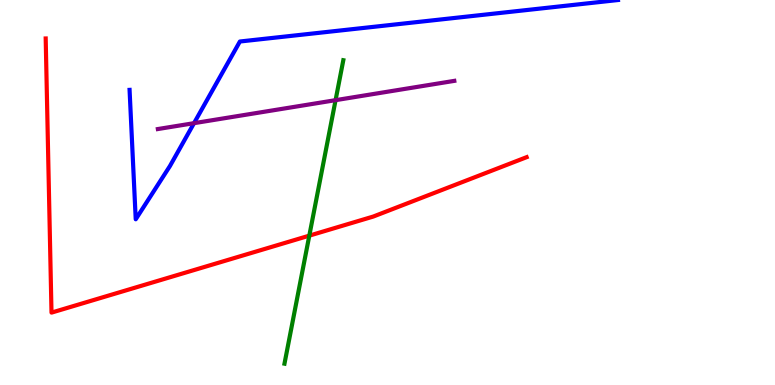[{'lines': ['blue', 'red'], 'intersections': []}, {'lines': ['green', 'red'], 'intersections': [{'x': 3.99, 'y': 3.88}]}, {'lines': ['purple', 'red'], 'intersections': []}, {'lines': ['blue', 'green'], 'intersections': []}, {'lines': ['blue', 'purple'], 'intersections': [{'x': 2.5, 'y': 6.8}]}, {'lines': ['green', 'purple'], 'intersections': [{'x': 4.33, 'y': 7.4}]}]